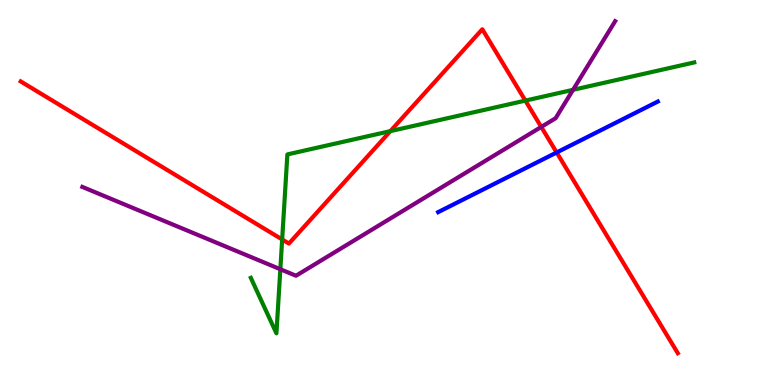[{'lines': ['blue', 'red'], 'intersections': [{'x': 7.18, 'y': 6.04}]}, {'lines': ['green', 'red'], 'intersections': [{'x': 3.64, 'y': 3.78}, {'x': 5.04, 'y': 6.59}, {'x': 6.78, 'y': 7.39}]}, {'lines': ['purple', 'red'], 'intersections': [{'x': 6.98, 'y': 6.7}]}, {'lines': ['blue', 'green'], 'intersections': []}, {'lines': ['blue', 'purple'], 'intersections': []}, {'lines': ['green', 'purple'], 'intersections': [{'x': 3.62, 'y': 3.01}, {'x': 7.39, 'y': 7.67}]}]